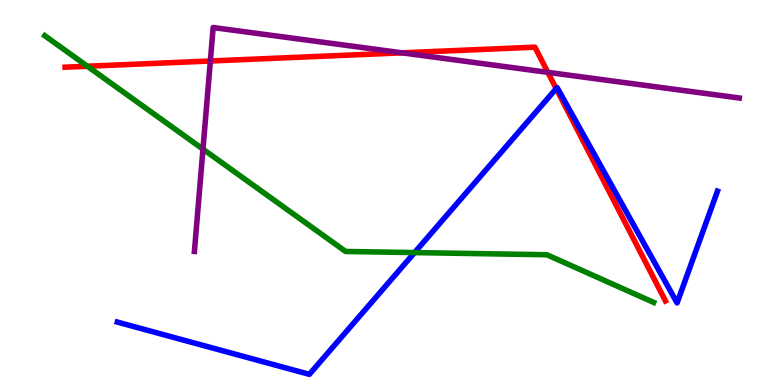[{'lines': ['blue', 'red'], 'intersections': [{'x': 7.18, 'y': 7.7}]}, {'lines': ['green', 'red'], 'intersections': [{'x': 1.13, 'y': 8.28}]}, {'lines': ['purple', 'red'], 'intersections': [{'x': 2.71, 'y': 8.42}, {'x': 5.19, 'y': 8.63}, {'x': 7.07, 'y': 8.12}]}, {'lines': ['blue', 'green'], 'intersections': [{'x': 5.35, 'y': 3.44}]}, {'lines': ['blue', 'purple'], 'intersections': []}, {'lines': ['green', 'purple'], 'intersections': [{'x': 2.62, 'y': 6.13}]}]